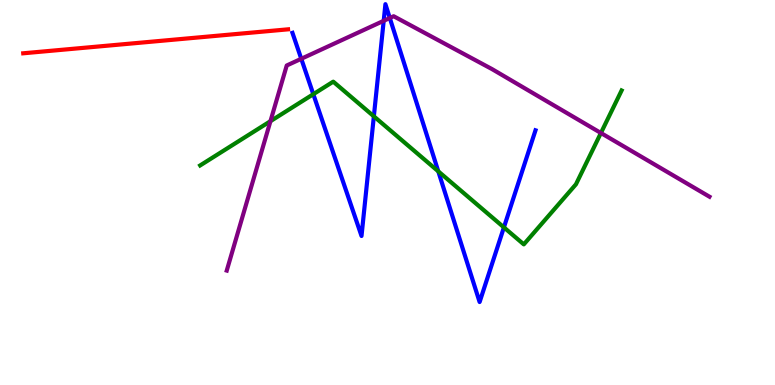[{'lines': ['blue', 'red'], 'intersections': []}, {'lines': ['green', 'red'], 'intersections': []}, {'lines': ['purple', 'red'], 'intersections': []}, {'lines': ['blue', 'green'], 'intersections': [{'x': 4.04, 'y': 7.55}, {'x': 4.82, 'y': 6.98}, {'x': 5.66, 'y': 5.55}, {'x': 6.5, 'y': 4.09}]}, {'lines': ['blue', 'purple'], 'intersections': [{'x': 3.89, 'y': 8.47}, {'x': 4.95, 'y': 9.46}, {'x': 5.03, 'y': 9.53}]}, {'lines': ['green', 'purple'], 'intersections': [{'x': 3.49, 'y': 6.85}, {'x': 7.75, 'y': 6.55}]}]